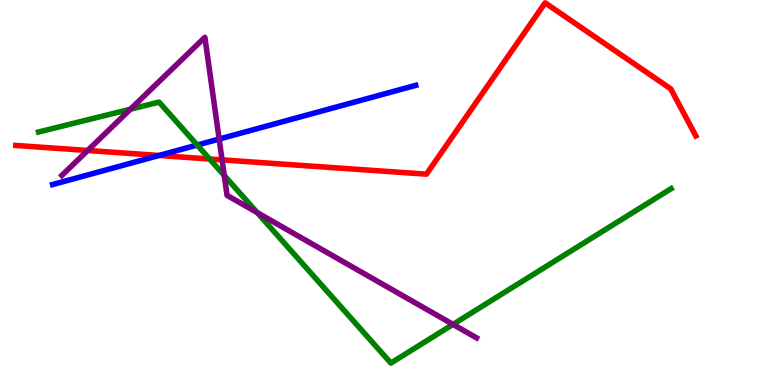[{'lines': ['blue', 'red'], 'intersections': [{'x': 2.05, 'y': 5.96}]}, {'lines': ['green', 'red'], 'intersections': [{'x': 2.7, 'y': 5.87}]}, {'lines': ['purple', 'red'], 'intersections': [{'x': 1.13, 'y': 6.09}, {'x': 2.87, 'y': 5.85}]}, {'lines': ['blue', 'green'], 'intersections': [{'x': 2.54, 'y': 6.23}]}, {'lines': ['blue', 'purple'], 'intersections': [{'x': 2.83, 'y': 6.39}]}, {'lines': ['green', 'purple'], 'intersections': [{'x': 1.68, 'y': 7.16}, {'x': 2.89, 'y': 5.44}, {'x': 3.32, 'y': 4.48}, {'x': 5.85, 'y': 1.57}]}]